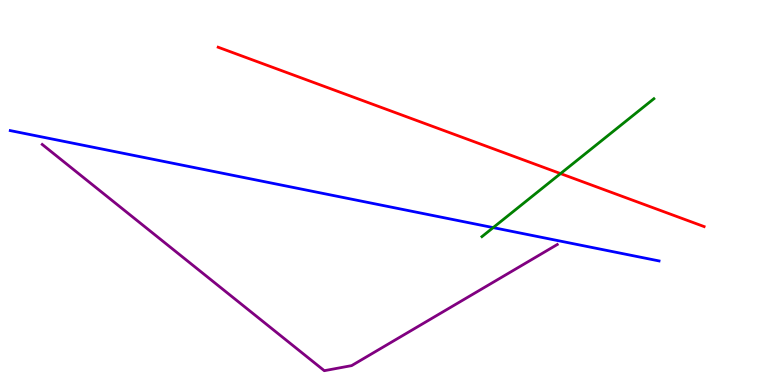[{'lines': ['blue', 'red'], 'intersections': []}, {'lines': ['green', 'red'], 'intersections': [{'x': 7.23, 'y': 5.49}]}, {'lines': ['purple', 'red'], 'intersections': []}, {'lines': ['blue', 'green'], 'intersections': [{'x': 6.36, 'y': 4.09}]}, {'lines': ['blue', 'purple'], 'intersections': []}, {'lines': ['green', 'purple'], 'intersections': []}]